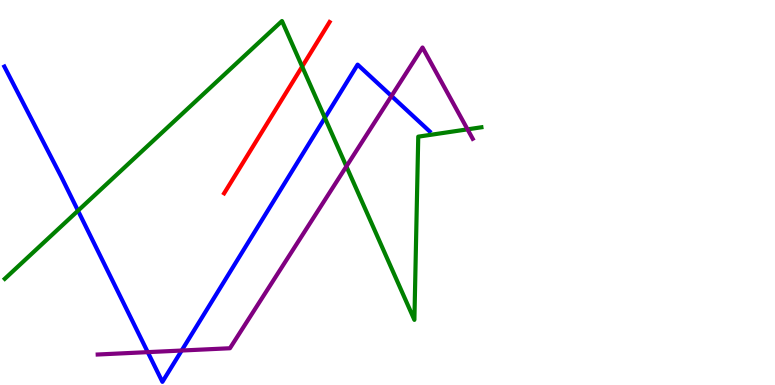[{'lines': ['blue', 'red'], 'intersections': []}, {'lines': ['green', 'red'], 'intersections': [{'x': 3.9, 'y': 8.27}]}, {'lines': ['purple', 'red'], 'intersections': []}, {'lines': ['blue', 'green'], 'intersections': [{'x': 1.01, 'y': 4.53}, {'x': 4.19, 'y': 6.94}]}, {'lines': ['blue', 'purple'], 'intersections': [{'x': 1.91, 'y': 0.854}, {'x': 2.34, 'y': 0.895}, {'x': 5.05, 'y': 7.51}]}, {'lines': ['green', 'purple'], 'intersections': [{'x': 4.47, 'y': 5.68}, {'x': 6.03, 'y': 6.64}]}]